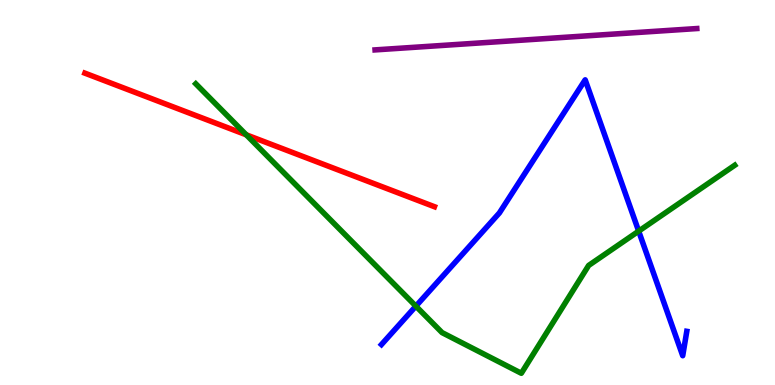[{'lines': ['blue', 'red'], 'intersections': []}, {'lines': ['green', 'red'], 'intersections': [{'x': 3.18, 'y': 6.5}]}, {'lines': ['purple', 'red'], 'intersections': []}, {'lines': ['blue', 'green'], 'intersections': [{'x': 5.37, 'y': 2.05}, {'x': 8.24, 'y': 4.0}]}, {'lines': ['blue', 'purple'], 'intersections': []}, {'lines': ['green', 'purple'], 'intersections': []}]